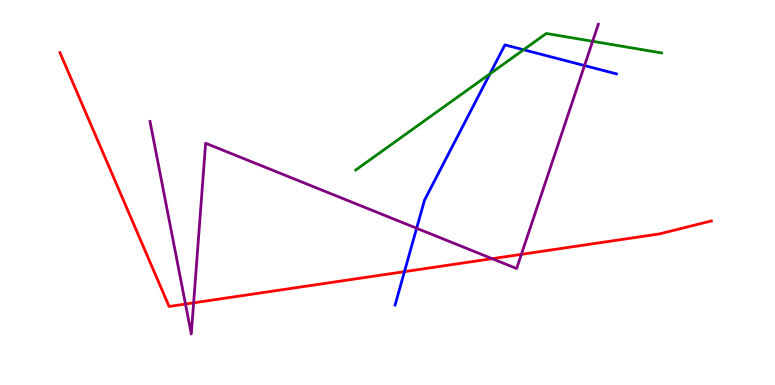[{'lines': ['blue', 'red'], 'intersections': [{'x': 5.22, 'y': 2.94}]}, {'lines': ['green', 'red'], 'intersections': []}, {'lines': ['purple', 'red'], 'intersections': [{'x': 2.39, 'y': 2.1}, {'x': 2.5, 'y': 2.13}, {'x': 6.35, 'y': 3.28}, {'x': 6.73, 'y': 3.39}]}, {'lines': ['blue', 'green'], 'intersections': [{'x': 6.32, 'y': 8.08}, {'x': 6.76, 'y': 8.71}]}, {'lines': ['blue', 'purple'], 'intersections': [{'x': 5.38, 'y': 4.07}, {'x': 7.54, 'y': 8.3}]}, {'lines': ['green', 'purple'], 'intersections': [{'x': 7.65, 'y': 8.93}]}]